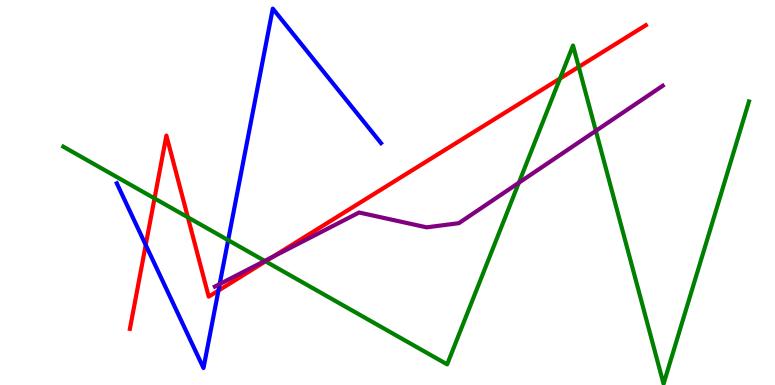[{'lines': ['blue', 'red'], 'intersections': [{'x': 1.88, 'y': 3.64}, {'x': 2.82, 'y': 2.45}]}, {'lines': ['green', 'red'], 'intersections': [{'x': 1.99, 'y': 4.85}, {'x': 2.42, 'y': 4.36}, {'x': 3.43, 'y': 3.21}, {'x': 7.23, 'y': 7.96}, {'x': 7.47, 'y': 8.26}]}, {'lines': ['purple', 'red'], 'intersections': [{'x': 3.52, 'y': 3.33}]}, {'lines': ['blue', 'green'], 'intersections': [{'x': 2.94, 'y': 3.76}]}, {'lines': ['blue', 'purple'], 'intersections': [{'x': 2.83, 'y': 2.62}]}, {'lines': ['green', 'purple'], 'intersections': [{'x': 3.42, 'y': 3.22}, {'x': 6.69, 'y': 5.25}, {'x': 7.69, 'y': 6.6}]}]